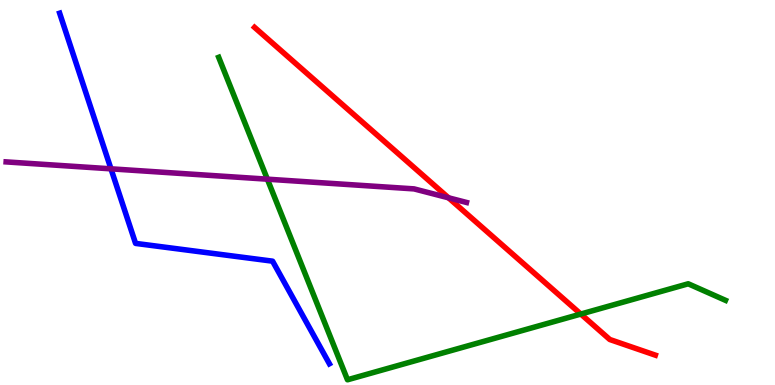[{'lines': ['blue', 'red'], 'intersections': []}, {'lines': ['green', 'red'], 'intersections': [{'x': 7.49, 'y': 1.84}]}, {'lines': ['purple', 'red'], 'intersections': [{'x': 5.79, 'y': 4.86}]}, {'lines': ['blue', 'green'], 'intersections': []}, {'lines': ['blue', 'purple'], 'intersections': [{'x': 1.43, 'y': 5.61}]}, {'lines': ['green', 'purple'], 'intersections': [{'x': 3.45, 'y': 5.35}]}]